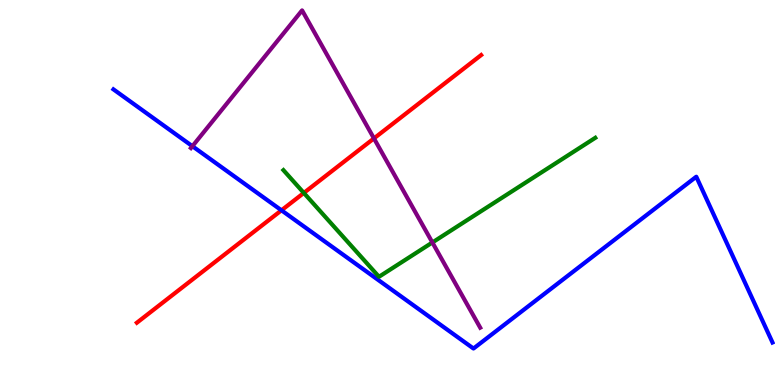[{'lines': ['blue', 'red'], 'intersections': [{'x': 3.63, 'y': 4.54}]}, {'lines': ['green', 'red'], 'intersections': [{'x': 3.92, 'y': 4.99}]}, {'lines': ['purple', 'red'], 'intersections': [{'x': 4.83, 'y': 6.41}]}, {'lines': ['blue', 'green'], 'intersections': []}, {'lines': ['blue', 'purple'], 'intersections': [{'x': 2.48, 'y': 6.2}]}, {'lines': ['green', 'purple'], 'intersections': [{'x': 5.58, 'y': 3.7}]}]